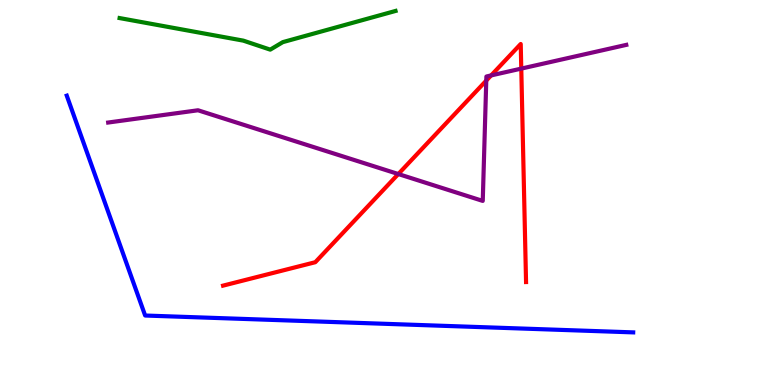[{'lines': ['blue', 'red'], 'intersections': []}, {'lines': ['green', 'red'], 'intersections': []}, {'lines': ['purple', 'red'], 'intersections': [{'x': 5.14, 'y': 5.48}, {'x': 6.27, 'y': 7.91}, {'x': 6.34, 'y': 8.04}, {'x': 6.73, 'y': 8.22}]}, {'lines': ['blue', 'green'], 'intersections': []}, {'lines': ['blue', 'purple'], 'intersections': []}, {'lines': ['green', 'purple'], 'intersections': []}]